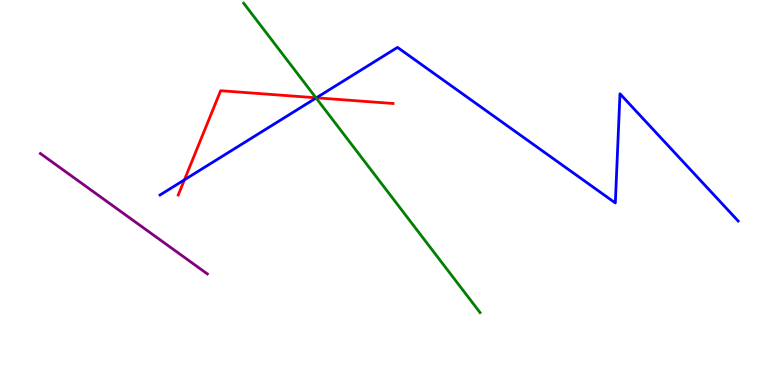[{'lines': ['blue', 'red'], 'intersections': [{'x': 2.38, 'y': 5.33}, {'x': 4.08, 'y': 7.46}]}, {'lines': ['green', 'red'], 'intersections': [{'x': 4.08, 'y': 7.46}]}, {'lines': ['purple', 'red'], 'intersections': []}, {'lines': ['blue', 'green'], 'intersections': [{'x': 4.08, 'y': 7.45}]}, {'lines': ['blue', 'purple'], 'intersections': []}, {'lines': ['green', 'purple'], 'intersections': []}]